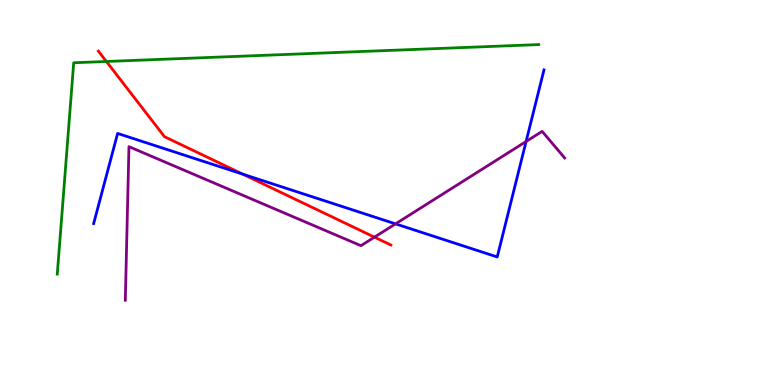[{'lines': ['blue', 'red'], 'intersections': [{'x': 3.13, 'y': 5.48}]}, {'lines': ['green', 'red'], 'intersections': [{'x': 1.37, 'y': 8.4}]}, {'lines': ['purple', 'red'], 'intersections': [{'x': 4.83, 'y': 3.84}]}, {'lines': ['blue', 'green'], 'intersections': []}, {'lines': ['blue', 'purple'], 'intersections': [{'x': 5.1, 'y': 4.19}, {'x': 6.79, 'y': 6.32}]}, {'lines': ['green', 'purple'], 'intersections': []}]